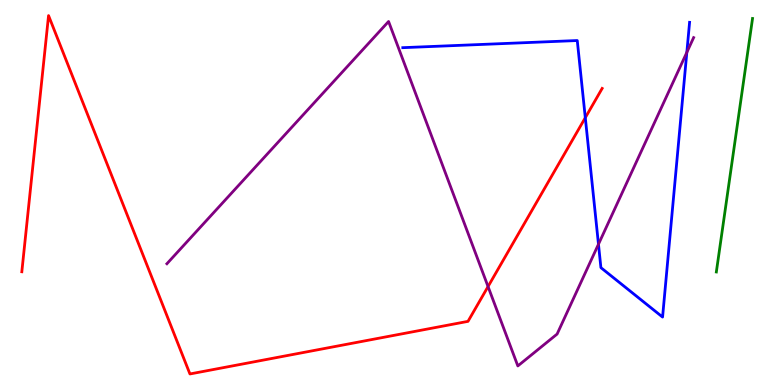[{'lines': ['blue', 'red'], 'intersections': [{'x': 7.55, 'y': 6.94}]}, {'lines': ['green', 'red'], 'intersections': []}, {'lines': ['purple', 'red'], 'intersections': [{'x': 6.3, 'y': 2.56}]}, {'lines': ['blue', 'green'], 'intersections': []}, {'lines': ['blue', 'purple'], 'intersections': [{'x': 7.72, 'y': 3.66}, {'x': 8.86, 'y': 8.64}]}, {'lines': ['green', 'purple'], 'intersections': []}]